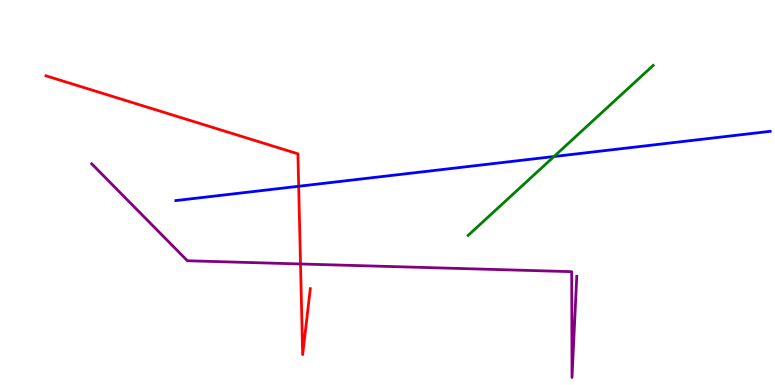[{'lines': ['blue', 'red'], 'intersections': [{'x': 3.85, 'y': 5.16}]}, {'lines': ['green', 'red'], 'intersections': []}, {'lines': ['purple', 'red'], 'intersections': [{'x': 3.88, 'y': 3.14}]}, {'lines': ['blue', 'green'], 'intersections': [{'x': 7.15, 'y': 5.93}]}, {'lines': ['blue', 'purple'], 'intersections': []}, {'lines': ['green', 'purple'], 'intersections': []}]